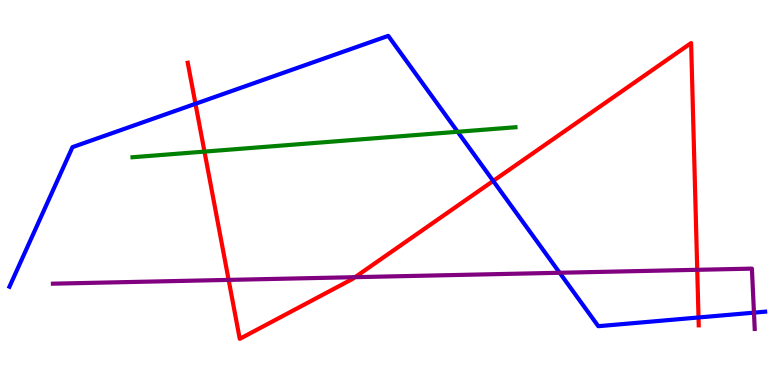[{'lines': ['blue', 'red'], 'intersections': [{'x': 2.52, 'y': 7.3}, {'x': 6.36, 'y': 5.3}, {'x': 9.01, 'y': 1.75}]}, {'lines': ['green', 'red'], 'intersections': [{'x': 2.64, 'y': 6.06}]}, {'lines': ['purple', 'red'], 'intersections': [{'x': 2.95, 'y': 2.73}, {'x': 4.58, 'y': 2.8}, {'x': 9.0, 'y': 2.99}]}, {'lines': ['blue', 'green'], 'intersections': [{'x': 5.91, 'y': 6.58}]}, {'lines': ['blue', 'purple'], 'intersections': [{'x': 7.22, 'y': 2.92}, {'x': 9.73, 'y': 1.88}]}, {'lines': ['green', 'purple'], 'intersections': []}]